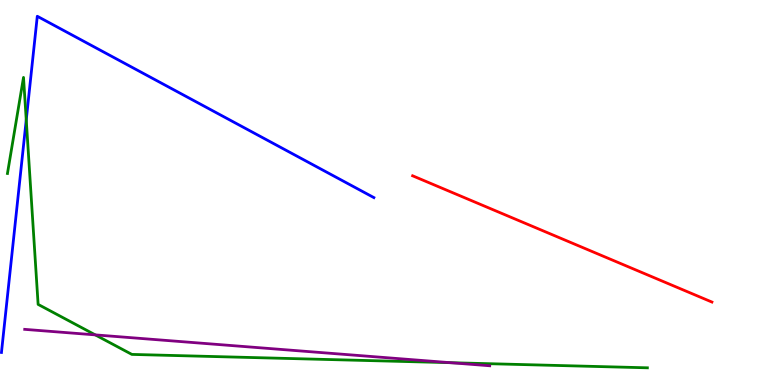[{'lines': ['blue', 'red'], 'intersections': []}, {'lines': ['green', 'red'], 'intersections': []}, {'lines': ['purple', 'red'], 'intersections': []}, {'lines': ['blue', 'green'], 'intersections': [{'x': 0.339, 'y': 6.89}]}, {'lines': ['blue', 'purple'], 'intersections': []}, {'lines': ['green', 'purple'], 'intersections': [{'x': 1.23, 'y': 1.3}, {'x': 5.81, 'y': 0.58}]}]